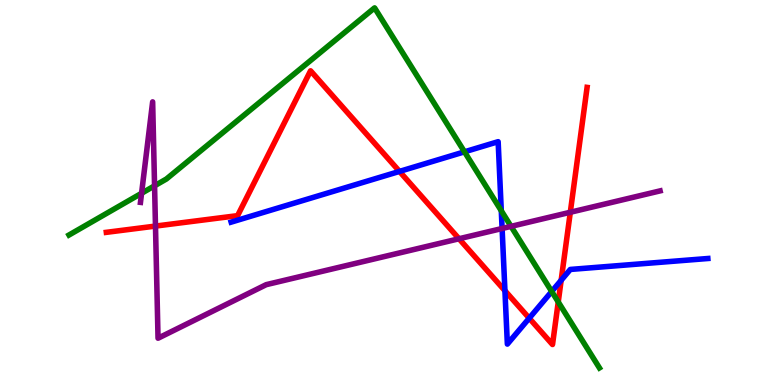[{'lines': ['blue', 'red'], 'intersections': [{'x': 5.15, 'y': 5.55}, {'x': 6.52, 'y': 2.45}, {'x': 6.83, 'y': 1.74}, {'x': 7.24, 'y': 2.72}]}, {'lines': ['green', 'red'], 'intersections': [{'x': 7.2, 'y': 2.16}]}, {'lines': ['purple', 'red'], 'intersections': [{'x': 2.01, 'y': 4.13}, {'x': 5.92, 'y': 3.8}, {'x': 7.36, 'y': 4.49}]}, {'lines': ['blue', 'green'], 'intersections': [{'x': 5.99, 'y': 6.06}, {'x': 6.47, 'y': 4.53}, {'x': 7.12, 'y': 2.43}]}, {'lines': ['blue', 'purple'], 'intersections': [{'x': 6.48, 'y': 4.06}]}, {'lines': ['green', 'purple'], 'intersections': [{'x': 1.83, 'y': 4.98}, {'x': 1.99, 'y': 5.17}, {'x': 6.59, 'y': 4.12}]}]